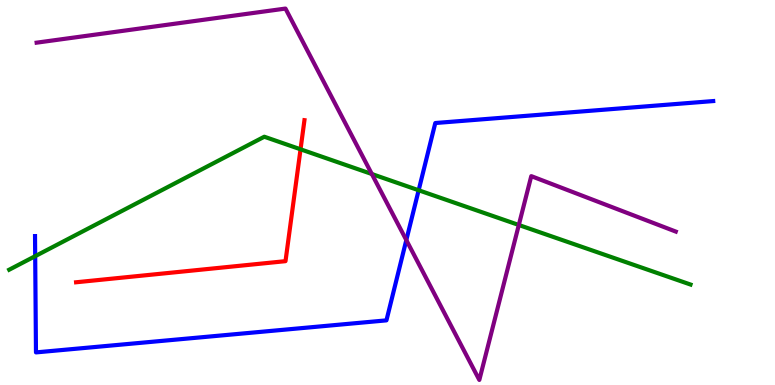[{'lines': ['blue', 'red'], 'intersections': []}, {'lines': ['green', 'red'], 'intersections': [{'x': 3.88, 'y': 6.12}]}, {'lines': ['purple', 'red'], 'intersections': []}, {'lines': ['blue', 'green'], 'intersections': [{'x': 0.454, 'y': 3.35}, {'x': 5.4, 'y': 5.06}]}, {'lines': ['blue', 'purple'], 'intersections': [{'x': 5.24, 'y': 3.76}]}, {'lines': ['green', 'purple'], 'intersections': [{'x': 4.8, 'y': 5.48}, {'x': 6.69, 'y': 4.16}]}]